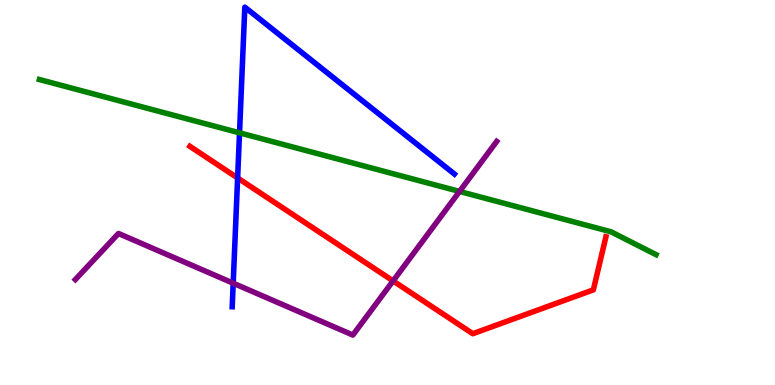[{'lines': ['blue', 'red'], 'intersections': [{'x': 3.07, 'y': 5.38}]}, {'lines': ['green', 'red'], 'intersections': []}, {'lines': ['purple', 'red'], 'intersections': [{'x': 5.07, 'y': 2.7}]}, {'lines': ['blue', 'green'], 'intersections': [{'x': 3.09, 'y': 6.55}]}, {'lines': ['blue', 'purple'], 'intersections': [{'x': 3.01, 'y': 2.64}]}, {'lines': ['green', 'purple'], 'intersections': [{'x': 5.93, 'y': 5.03}]}]